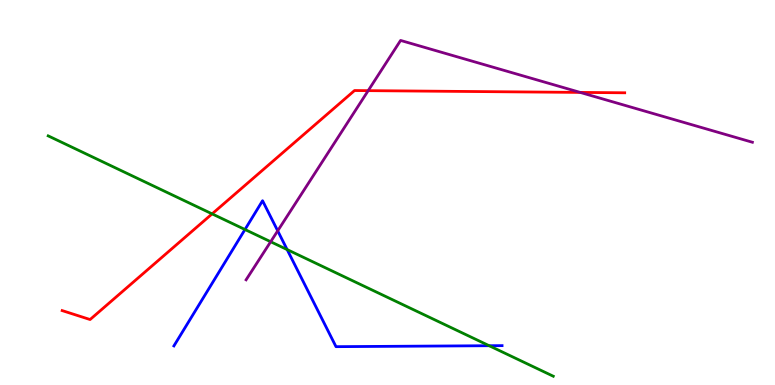[{'lines': ['blue', 'red'], 'intersections': []}, {'lines': ['green', 'red'], 'intersections': [{'x': 2.74, 'y': 4.44}]}, {'lines': ['purple', 'red'], 'intersections': [{'x': 4.75, 'y': 7.65}, {'x': 7.49, 'y': 7.6}]}, {'lines': ['blue', 'green'], 'intersections': [{'x': 3.16, 'y': 4.04}, {'x': 3.71, 'y': 3.52}, {'x': 6.31, 'y': 1.02}]}, {'lines': ['blue', 'purple'], 'intersections': [{'x': 3.58, 'y': 4.0}]}, {'lines': ['green', 'purple'], 'intersections': [{'x': 3.49, 'y': 3.72}]}]